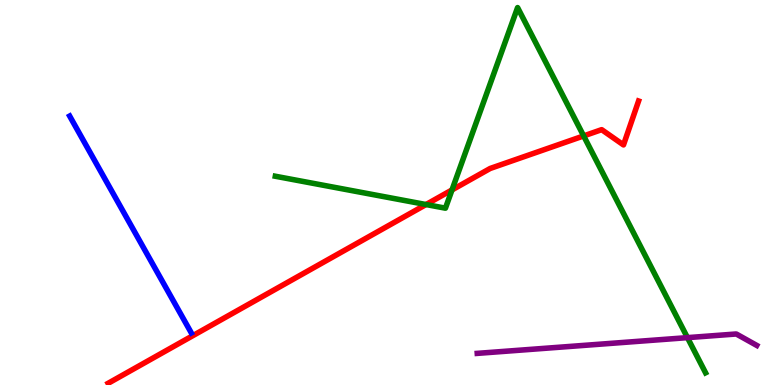[{'lines': ['blue', 'red'], 'intersections': []}, {'lines': ['green', 'red'], 'intersections': [{'x': 5.5, 'y': 4.69}, {'x': 5.83, 'y': 5.07}, {'x': 7.53, 'y': 6.47}]}, {'lines': ['purple', 'red'], 'intersections': []}, {'lines': ['blue', 'green'], 'intersections': []}, {'lines': ['blue', 'purple'], 'intersections': []}, {'lines': ['green', 'purple'], 'intersections': [{'x': 8.87, 'y': 1.23}]}]